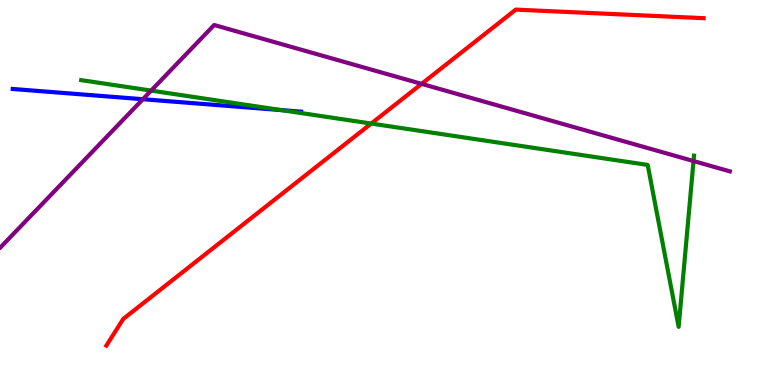[{'lines': ['blue', 'red'], 'intersections': []}, {'lines': ['green', 'red'], 'intersections': [{'x': 4.79, 'y': 6.79}]}, {'lines': ['purple', 'red'], 'intersections': [{'x': 5.44, 'y': 7.82}]}, {'lines': ['blue', 'green'], 'intersections': [{'x': 3.63, 'y': 7.14}]}, {'lines': ['blue', 'purple'], 'intersections': [{'x': 1.84, 'y': 7.42}]}, {'lines': ['green', 'purple'], 'intersections': [{'x': 1.95, 'y': 7.65}, {'x': 8.95, 'y': 5.82}]}]